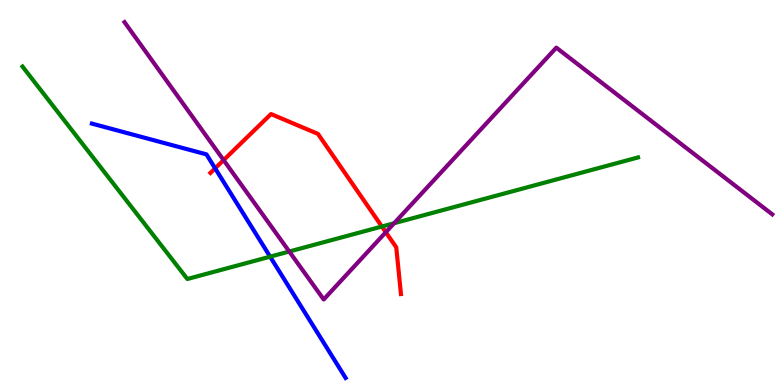[{'lines': ['blue', 'red'], 'intersections': [{'x': 2.78, 'y': 5.63}]}, {'lines': ['green', 'red'], 'intersections': [{'x': 4.93, 'y': 4.12}]}, {'lines': ['purple', 'red'], 'intersections': [{'x': 2.89, 'y': 5.84}, {'x': 4.98, 'y': 3.97}]}, {'lines': ['blue', 'green'], 'intersections': [{'x': 3.49, 'y': 3.33}]}, {'lines': ['blue', 'purple'], 'intersections': []}, {'lines': ['green', 'purple'], 'intersections': [{'x': 3.73, 'y': 3.47}, {'x': 5.09, 'y': 4.2}]}]